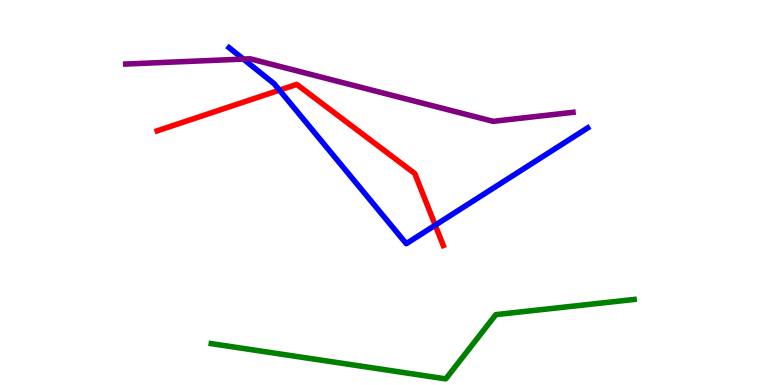[{'lines': ['blue', 'red'], 'intersections': [{'x': 3.61, 'y': 7.66}, {'x': 5.62, 'y': 4.15}]}, {'lines': ['green', 'red'], 'intersections': []}, {'lines': ['purple', 'red'], 'intersections': []}, {'lines': ['blue', 'green'], 'intersections': []}, {'lines': ['blue', 'purple'], 'intersections': [{'x': 3.14, 'y': 8.47}]}, {'lines': ['green', 'purple'], 'intersections': []}]